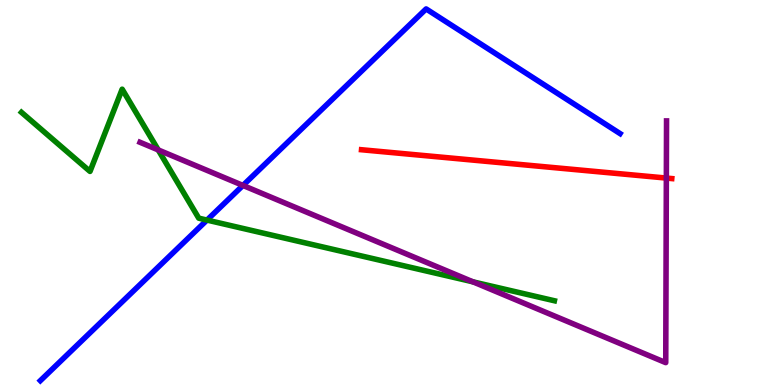[{'lines': ['blue', 'red'], 'intersections': []}, {'lines': ['green', 'red'], 'intersections': []}, {'lines': ['purple', 'red'], 'intersections': [{'x': 8.6, 'y': 5.37}]}, {'lines': ['blue', 'green'], 'intersections': [{'x': 2.67, 'y': 4.28}]}, {'lines': ['blue', 'purple'], 'intersections': [{'x': 3.13, 'y': 5.18}]}, {'lines': ['green', 'purple'], 'intersections': [{'x': 2.04, 'y': 6.11}, {'x': 6.1, 'y': 2.68}]}]